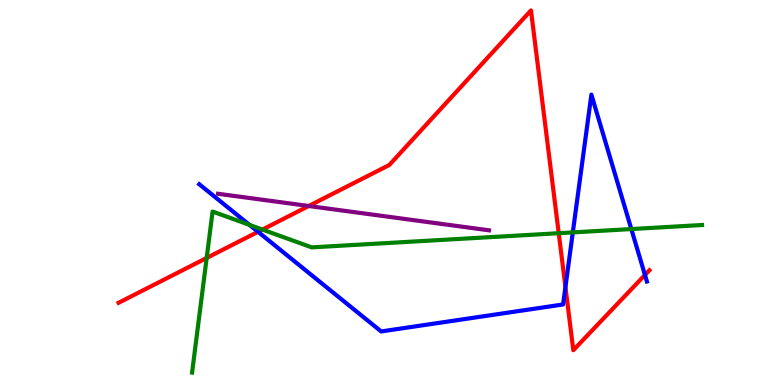[{'lines': ['blue', 'red'], 'intersections': [{'x': 3.33, 'y': 3.98}, {'x': 7.3, 'y': 2.54}, {'x': 8.32, 'y': 2.86}]}, {'lines': ['green', 'red'], 'intersections': [{'x': 2.67, 'y': 3.3}, {'x': 3.39, 'y': 4.04}, {'x': 7.21, 'y': 3.94}]}, {'lines': ['purple', 'red'], 'intersections': [{'x': 3.98, 'y': 4.65}]}, {'lines': ['blue', 'green'], 'intersections': [{'x': 3.22, 'y': 4.16}, {'x': 7.39, 'y': 3.96}, {'x': 8.15, 'y': 4.05}]}, {'lines': ['blue', 'purple'], 'intersections': []}, {'lines': ['green', 'purple'], 'intersections': []}]